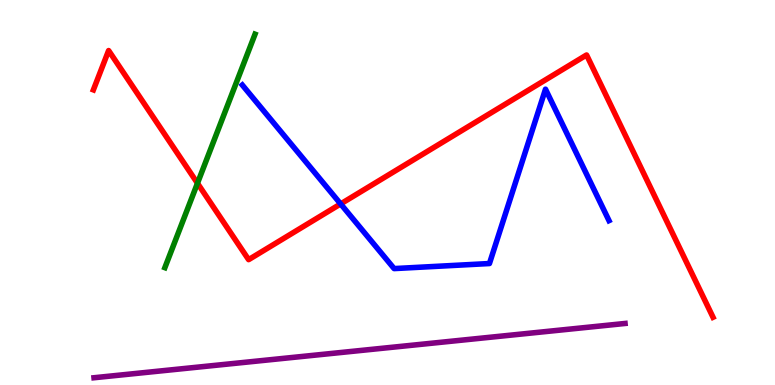[{'lines': ['blue', 'red'], 'intersections': [{'x': 4.4, 'y': 4.7}]}, {'lines': ['green', 'red'], 'intersections': [{'x': 2.55, 'y': 5.24}]}, {'lines': ['purple', 'red'], 'intersections': []}, {'lines': ['blue', 'green'], 'intersections': []}, {'lines': ['blue', 'purple'], 'intersections': []}, {'lines': ['green', 'purple'], 'intersections': []}]